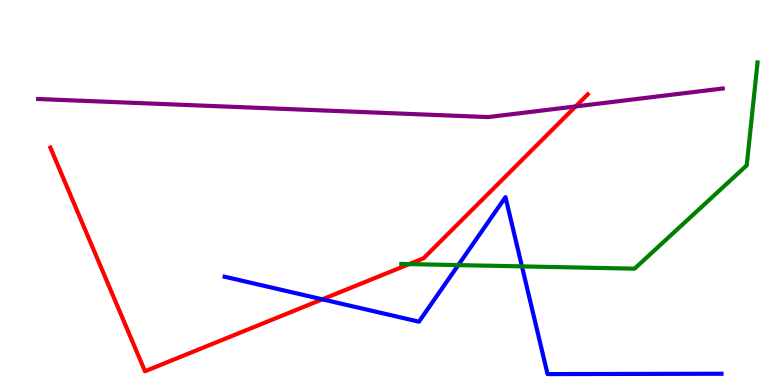[{'lines': ['blue', 'red'], 'intersections': [{'x': 4.16, 'y': 2.23}]}, {'lines': ['green', 'red'], 'intersections': [{'x': 5.28, 'y': 3.14}]}, {'lines': ['purple', 'red'], 'intersections': [{'x': 7.43, 'y': 7.24}]}, {'lines': ['blue', 'green'], 'intersections': [{'x': 5.91, 'y': 3.11}, {'x': 6.73, 'y': 3.08}]}, {'lines': ['blue', 'purple'], 'intersections': []}, {'lines': ['green', 'purple'], 'intersections': []}]